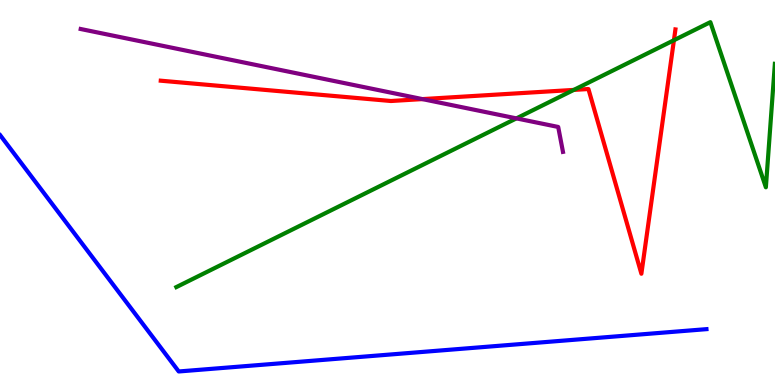[{'lines': ['blue', 'red'], 'intersections': []}, {'lines': ['green', 'red'], 'intersections': [{'x': 7.4, 'y': 7.66}, {'x': 8.7, 'y': 8.95}]}, {'lines': ['purple', 'red'], 'intersections': [{'x': 5.45, 'y': 7.43}]}, {'lines': ['blue', 'green'], 'intersections': []}, {'lines': ['blue', 'purple'], 'intersections': []}, {'lines': ['green', 'purple'], 'intersections': [{'x': 6.66, 'y': 6.93}]}]